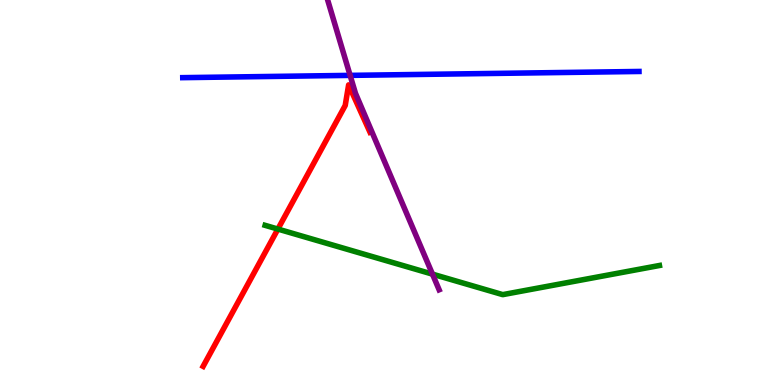[{'lines': ['blue', 'red'], 'intersections': []}, {'lines': ['green', 'red'], 'intersections': [{'x': 3.59, 'y': 4.05}]}, {'lines': ['purple', 'red'], 'intersections': []}, {'lines': ['blue', 'green'], 'intersections': []}, {'lines': ['blue', 'purple'], 'intersections': [{'x': 4.52, 'y': 8.04}]}, {'lines': ['green', 'purple'], 'intersections': [{'x': 5.58, 'y': 2.88}]}]